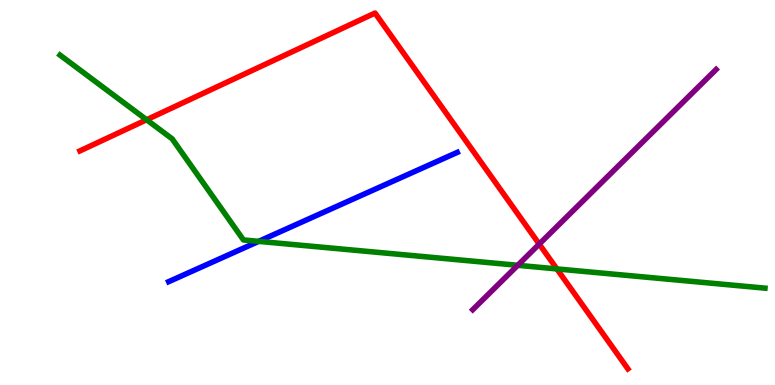[{'lines': ['blue', 'red'], 'intersections': []}, {'lines': ['green', 'red'], 'intersections': [{'x': 1.89, 'y': 6.89}, {'x': 7.19, 'y': 3.02}]}, {'lines': ['purple', 'red'], 'intersections': [{'x': 6.96, 'y': 3.66}]}, {'lines': ['blue', 'green'], 'intersections': [{'x': 3.34, 'y': 3.73}]}, {'lines': ['blue', 'purple'], 'intersections': []}, {'lines': ['green', 'purple'], 'intersections': [{'x': 6.68, 'y': 3.11}]}]